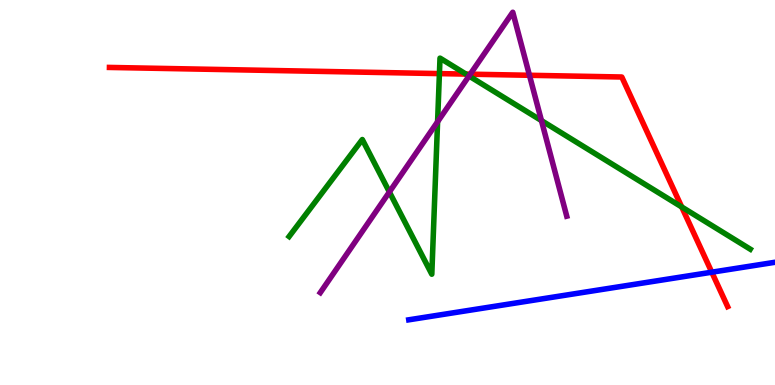[{'lines': ['blue', 'red'], 'intersections': [{'x': 9.18, 'y': 2.93}]}, {'lines': ['green', 'red'], 'intersections': [{'x': 5.67, 'y': 8.09}, {'x': 6.01, 'y': 8.08}, {'x': 8.8, 'y': 4.62}]}, {'lines': ['purple', 'red'], 'intersections': [{'x': 6.07, 'y': 8.07}, {'x': 6.83, 'y': 8.04}]}, {'lines': ['blue', 'green'], 'intersections': []}, {'lines': ['blue', 'purple'], 'intersections': []}, {'lines': ['green', 'purple'], 'intersections': [{'x': 5.02, 'y': 5.01}, {'x': 5.65, 'y': 6.84}, {'x': 6.05, 'y': 8.03}, {'x': 6.99, 'y': 6.87}]}]